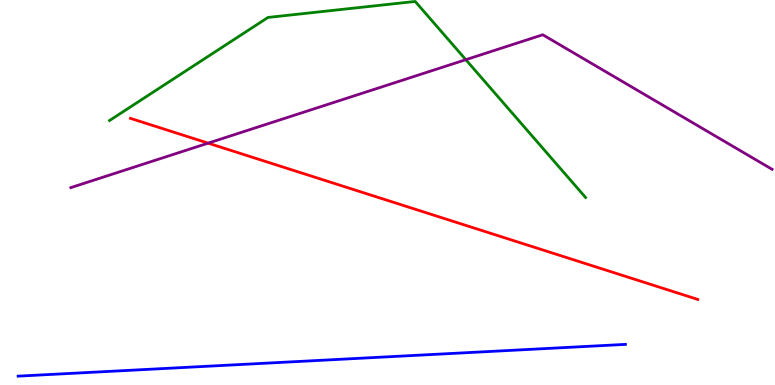[{'lines': ['blue', 'red'], 'intersections': []}, {'lines': ['green', 'red'], 'intersections': []}, {'lines': ['purple', 'red'], 'intersections': [{'x': 2.69, 'y': 6.28}]}, {'lines': ['blue', 'green'], 'intersections': []}, {'lines': ['blue', 'purple'], 'intersections': []}, {'lines': ['green', 'purple'], 'intersections': [{'x': 6.01, 'y': 8.45}]}]